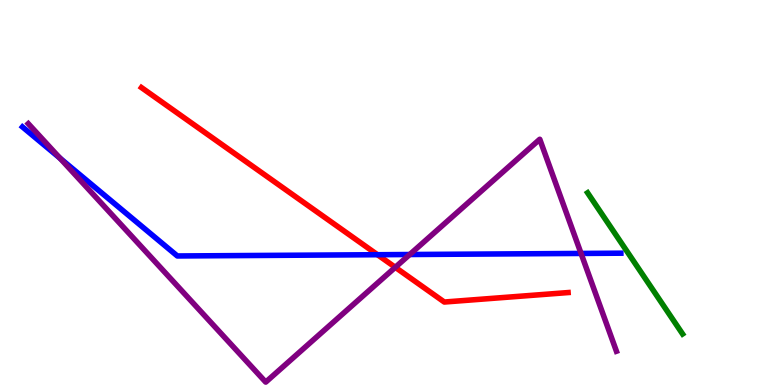[{'lines': ['blue', 'red'], 'intersections': [{'x': 4.87, 'y': 3.38}]}, {'lines': ['green', 'red'], 'intersections': []}, {'lines': ['purple', 'red'], 'intersections': [{'x': 5.1, 'y': 3.06}]}, {'lines': ['blue', 'green'], 'intersections': []}, {'lines': ['blue', 'purple'], 'intersections': [{'x': 0.774, 'y': 5.89}, {'x': 5.29, 'y': 3.39}, {'x': 7.5, 'y': 3.42}]}, {'lines': ['green', 'purple'], 'intersections': []}]